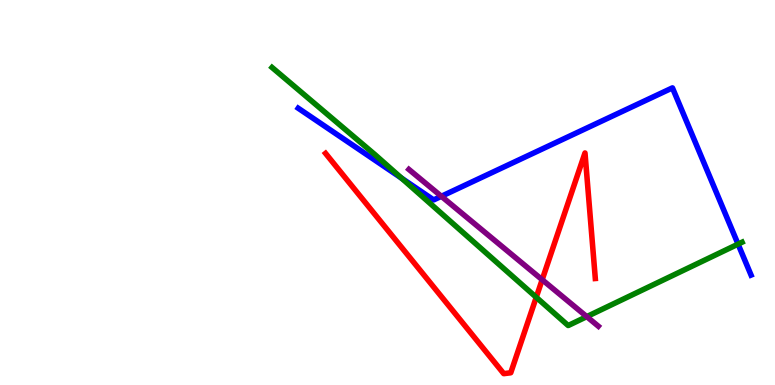[{'lines': ['blue', 'red'], 'intersections': []}, {'lines': ['green', 'red'], 'intersections': [{'x': 6.92, 'y': 2.28}]}, {'lines': ['purple', 'red'], 'intersections': [{'x': 7.0, 'y': 2.73}]}, {'lines': ['blue', 'green'], 'intersections': [{'x': 5.18, 'y': 5.37}, {'x': 9.52, 'y': 3.66}]}, {'lines': ['blue', 'purple'], 'intersections': [{'x': 5.7, 'y': 4.9}]}, {'lines': ['green', 'purple'], 'intersections': [{'x': 7.57, 'y': 1.78}]}]